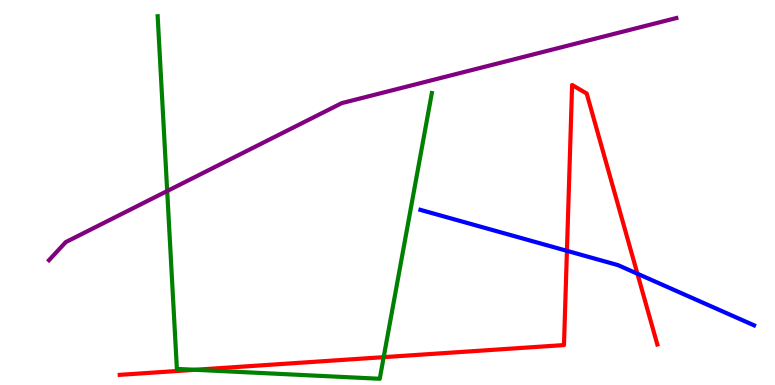[{'lines': ['blue', 'red'], 'intersections': [{'x': 7.32, 'y': 3.48}, {'x': 8.22, 'y': 2.89}]}, {'lines': ['green', 'red'], 'intersections': [{'x': 2.52, 'y': 0.395}, {'x': 4.95, 'y': 0.723}]}, {'lines': ['purple', 'red'], 'intersections': []}, {'lines': ['blue', 'green'], 'intersections': []}, {'lines': ['blue', 'purple'], 'intersections': []}, {'lines': ['green', 'purple'], 'intersections': [{'x': 2.16, 'y': 5.04}]}]